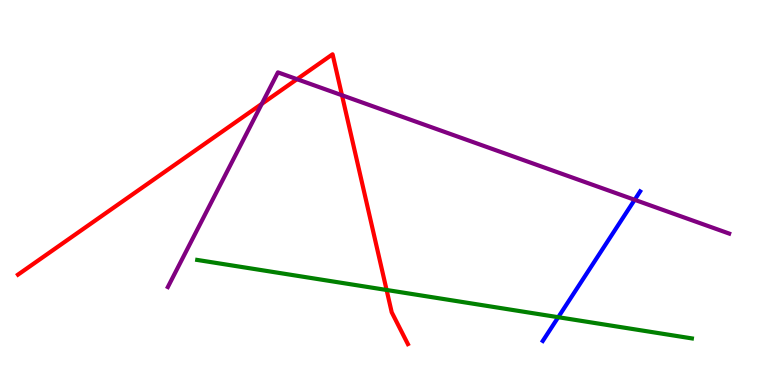[{'lines': ['blue', 'red'], 'intersections': []}, {'lines': ['green', 'red'], 'intersections': [{'x': 4.99, 'y': 2.47}]}, {'lines': ['purple', 'red'], 'intersections': [{'x': 3.38, 'y': 7.3}, {'x': 3.83, 'y': 7.94}, {'x': 4.41, 'y': 7.53}]}, {'lines': ['blue', 'green'], 'intersections': [{'x': 7.2, 'y': 1.76}]}, {'lines': ['blue', 'purple'], 'intersections': [{'x': 8.19, 'y': 4.81}]}, {'lines': ['green', 'purple'], 'intersections': []}]